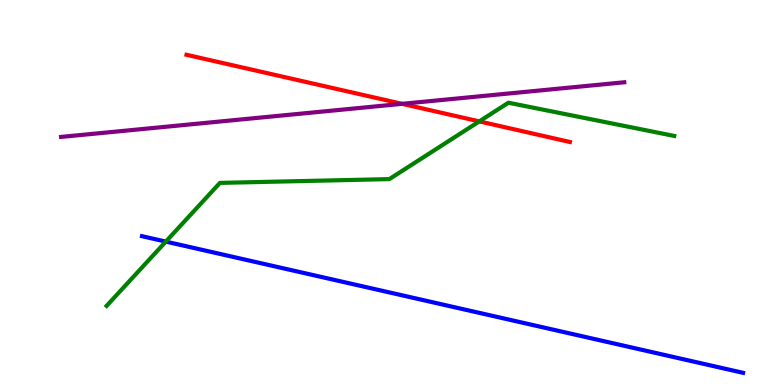[{'lines': ['blue', 'red'], 'intersections': []}, {'lines': ['green', 'red'], 'intersections': [{'x': 6.18, 'y': 6.85}]}, {'lines': ['purple', 'red'], 'intersections': [{'x': 5.19, 'y': 7.3}]}, {'lines': ['blue', 'green'], 'intersections': [{'x': 2.14, 'y': 3.72}]}, {'lines': ['blue', 'purple'], 'intersections': []}, {'lines': ['green', 'purple'], 'intersections': []}]